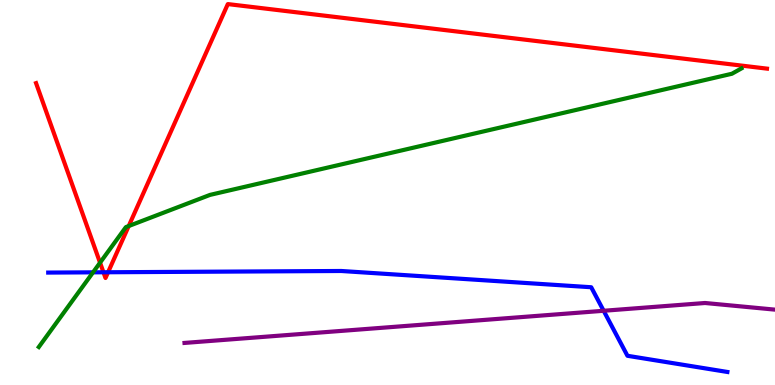[{'lines': ['blue', 'red'], 'intersections': [{'x': 1.34, 'y': 2.93}, {'x': 1.39, 'y': 2.93}]}, {'lines': ['green', 'red'], 'intersections': [{'x': 1.29, 'y': 3.18}, {'x': 1.66, 'y': 4.13}]}, {'lines': ['purple', 'red'], 'intersections': []}, {'lines': ['blue', 'green'], 'intersections': [{'x': 1.2, 'y': 2.93}]}, {'lines': ['blue', 'purple'], 'intersections': [{'x': 7.79, 'y': 1.93}]}, {'lines': ['green', 'purple'], 'intersections': []}]